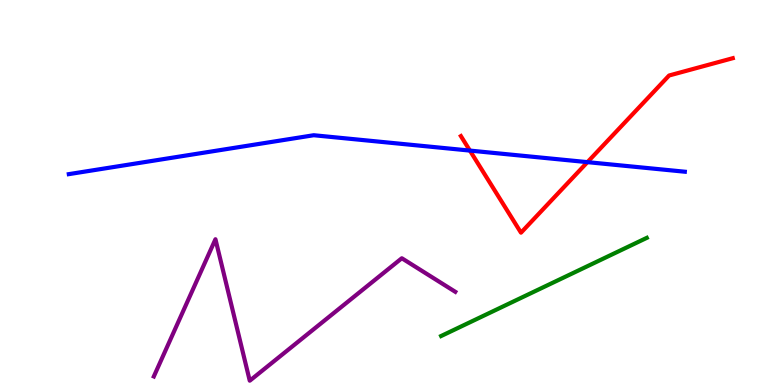[{'lines': ['blue', 'red'], 'intersections': [{'x': 6.06, 'y': 6.09}, {'x': 7.58, 'y': 5.79}]}, {'lines': ['green', 'red'], 'intersections': []}, {'lines': ['purple', 'red'], 'intersections': []}, {'lines': ['blue', 'green'], 'intersections': []}, {'lines': ['blue', 'purple'], 'intersections': []}, {'lines': ['green', 'purple'], 'intersections': []}]